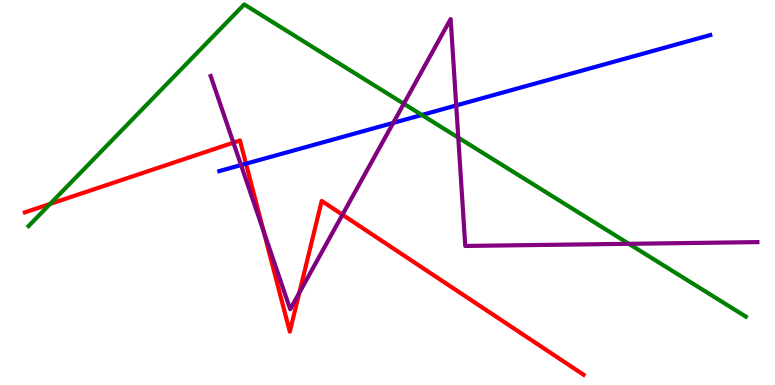[{'lines': ['blue', 'red'], 'intersections': [{'x': 3.17, 'y': 5.75}]}, {'lines': ['green', 'red'], 'intersections': [{'x': 0.647, 'y': 4.7}]}, {'lines': ['purple', 'red'], 'intersections': [{'x': 3.01, 'y': 6.29}, {'x': 3.4, 'y': 3.99}, {'x': 3.86, 'y': 2.39}, {'x': 4.42, 'y': 4.42}]}, {'lines': ['blue', 'green'], 'intersections': [{'x': 5.44, 'y': 7.01}]}, {'lines': ['blue', 'purple'], 'intersections': [{'x': 3.11, 'y': 5.71}, {'x': 5.07, 'y': 6.81}, {'x': 5.89, 'y': 7.26}]}, {'lines': ['green', 'purple'], 'intersections': [{'x': 5.21, 'y': 7.31}, {'x': 5.91, 'y': 6.43}, {'x': 8.11, 'y': 3.67}]}]